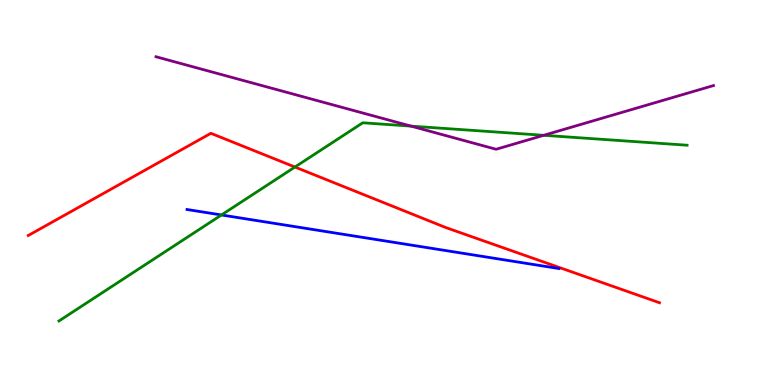[{'lines': ['blue', 'red'], 'intersections': []}, {'lines': ['green', 'red'], 'intersections': [{'x': 3.81, 'y': 5.66}]}, {'lines': ['purple', 'red'], 'intersections': []}, {'lines': ['blue', 'green'], 'intersections': [{'x': 2.86, 'y': 4.42}]}, {'lines': ['blue', 'purple'], 'intersections': []}, {'lines': ['green', 'purple'], 'intersections': [{'x': 5.3, 'y': 6.72}, {'x': 7.02, 'y': 6.49}]}]